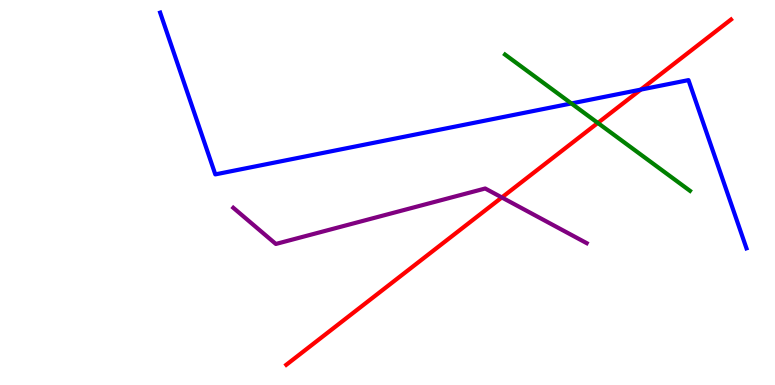[{'lines': ['blue', 'red'], 'intersections': [{'x': 8.27, 'y': 7.67}]}, {'lines': ['green', 'red'], 'intersections': [{'x': 7.71, 'y': 6.81}]}, {'lines': ['purple', 'red'], 'intersections': [{'x': 6.48, 'y': 4.87}]}, {'lines': ['blue', 'green'], 'intersections': [{'x': 7.37, 'y': 7.31}]}, {'lines': ['blue', 'purple'], 'intersections': []}, {'lines': ['green', 'purple'], 'intersections': []}]